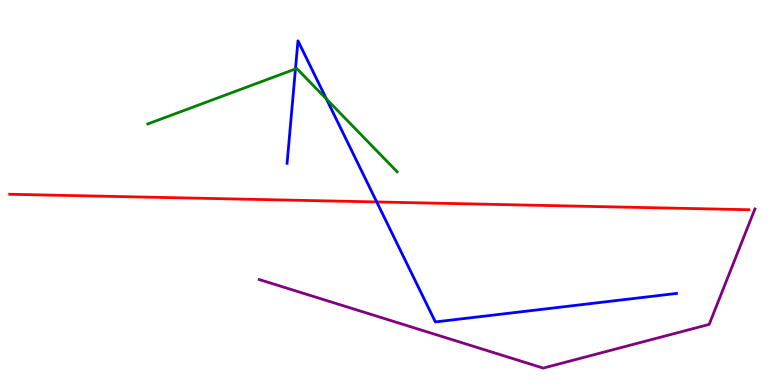[{'lines': ['blue', 'red'], 'intersections': [{'x': 4.86, 'y': 4.75}]}, {'lines': ['green', 'red'], 'intersections': []}, {'lines': ['purple', 'red'], 'intersections': []}, {'lines': ['blue', 'green'], 'intersections': [{'x': 3.81, 'y': 8.21}, {'x': 4.21, 'y': 7.43}]}, {'lines': ['blue', 'purple'], 'intersections': []}, {'lines': ['green', 'purple'], 'intersections': []}]